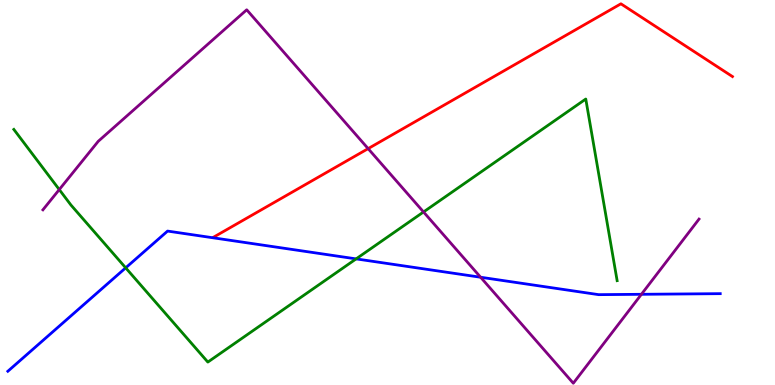[{'lines': ['blue', 'red'], 'intersections': []}, {'lines': ['green', 'red'], 'intersections': []}, {'lines': ['purple', 'red'], 'intersections': [{'x': 4.75, 'y': 6.14}]}, {'lines': ['blue', 'green'], 'intersections': [{'x': 1.62, 'y': 3.04}, {'x': 4.59, 'y': 3.28}]}, {'lines': ['blue', 'purple'], 'intersections': [{'x': 6.2, 'y': 2.8}, {'x': 8.28, 'y': 2.36}]}, {'lines': ['green', 'purple'], 'intersections': [{'x': 0.765, 'y': 5.08}, {'x': 5.46, 'y': 4.49}]}]